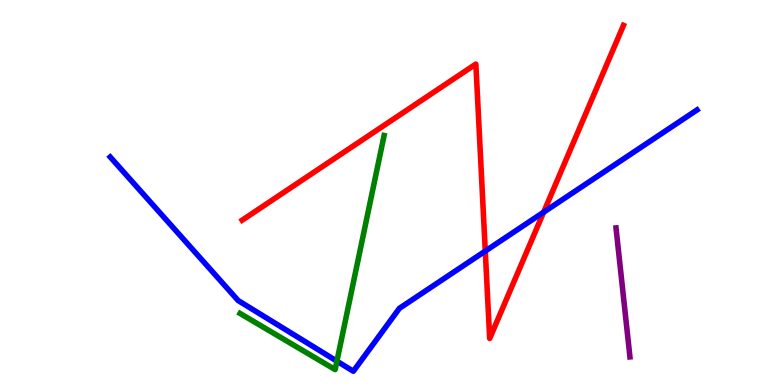[{'lines': ['blue', 'red'], 'intersections': [{'x': 6.26, 'y': 3.48}, {'x': 7.01, 'y': 4.49}]}, {'lines': ['green', 'red'], 'intersections': []}, {'lines': ['purple', 'red'], 'intersections': []}, {'lines': ['blue', 'green'], 'intersections': [{'x': 4.35, 'y': 0.619}]}, {'lines': ['blue', 'purple'], 'intersections': []}, {'lines': ['green', 'purple'], 'intersections': []}]